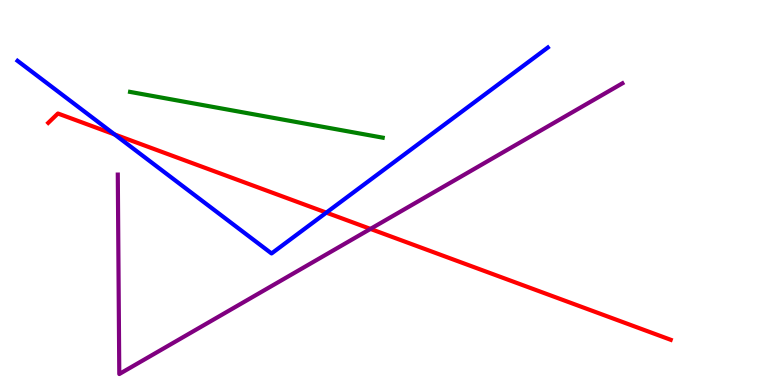[{'lines': ['blue', 'red'], 'intersections': [{'x': 1.48, 'y': 6.51}, {'x': 4.21, 'y': 4.48}]}, {'lines': ['green', 'red'], 'intersections': []}, {'lines': ['purple', 'red'], 'intersections': [{'x': 4.78, 'y': 4.05}]}, {'lines': ['blue', 'green'], 'intersections': []}, {'lines': ['blue', 'purple'], 'intersections': []}, {'lines': ['green', 'purple'], 'intersections': []}]